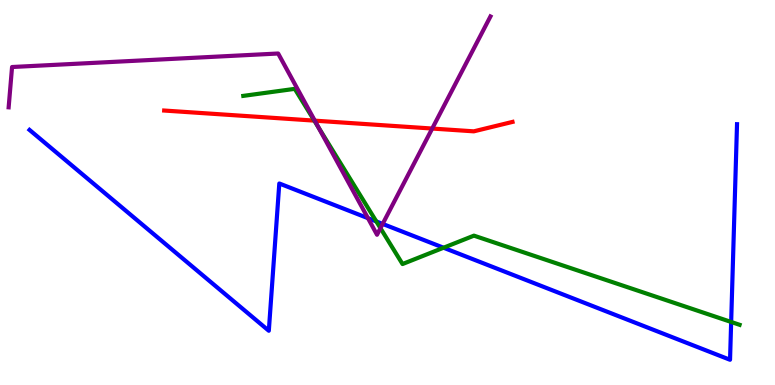[{'lines': ['blue', 'red'], 'intersections': []}, {'lines': ['green', 'red'], 'intersections': [{'x': 4.06, 'y': 6.87}]}, {'lines': ['purple', 'red'], 'intersections': [{'x': 4.06, 'y': 6.87}, {'x': 5.58, 'y': 6.66}]}, {'lines': ['blue', 'green'], 'intersections': [{'x': 4.86, 'y': 4.25}, {'x': 5.72, 'y': 3.57}, {'x': 9.43, 'y': 1.64}]}, {'lines': ['blue', 'purple'], 'intersections': [{'x': 4.75, 'y': 4.33}, {'x': 4.94, 'y': 4.18}]}, {'lines': ['green', 'purple'], 'intersections': [{'x': 4.11, 'y': 6.69}, {'x': 4.91, 'y': 4.07}]}]